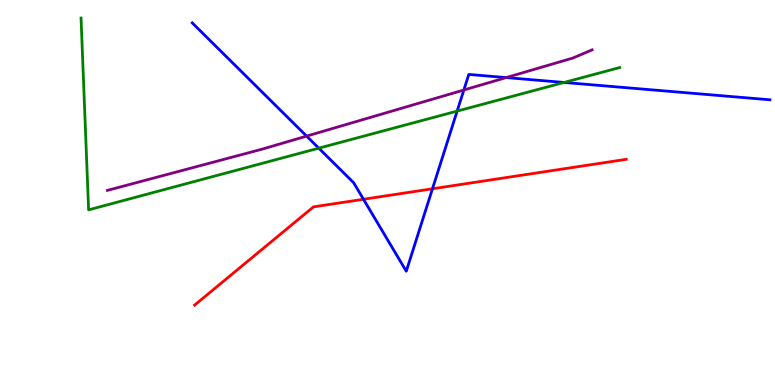[{'lines': ['blue', 'red'], 'intersections': [{'x': 4.69, 'y': 4.82}, {'x': 5.58, 'y': 5.1}]}, {'lines': ['green', 'red'], 'intersections': []}, {'lines': ['purple', 'red'], 'intersections': []}, {'lines': ['blue', 'green'], 'intersections': [{'x': 4.11, 'y': 6.15}, {'x': 5.9, 'y': 7.11}, {'x': 7.28, 'y': 7.86}]}, {'lines': ['blue', 'purple'], 'intersections': [{'x': 3.96, 'y': 6.46}, {'x': 5.99, 'y': 7.66}, {'x': 6.53, 'y': 7.98}]}, {'lines': ['green', 'purple'], 'intersections': []}]